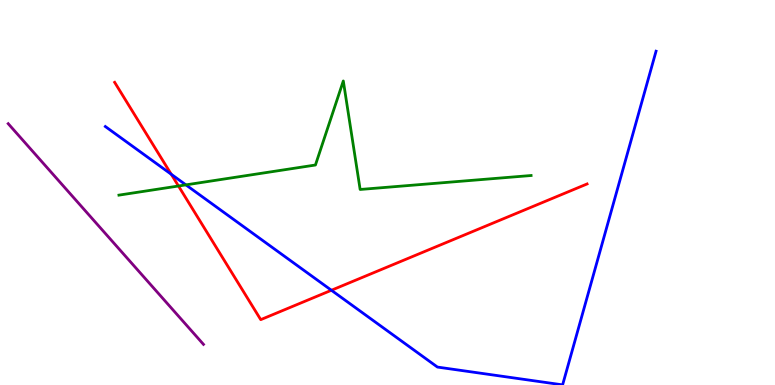[{'lines': ['blue', 'red'], 'intersections': [{'x': 2.21, 'y': 5.47}, {'x': 4.28, 'y': 2.46}]}, {'lines': ['green', 'red'], 'intersections': [{'x': 2.3, 'y': 5.17}]}, {'lines': ['purple', 'red'], 'intersections': []}, {'lines': ['blue', 'green'], 'intersections': [{'x': 2.4, 'y': 5.2}]}, {'lines': ['blue', 'purple'], 'intersections': []}, {'lines': ['green', 'purple'], 'intersections': []}]